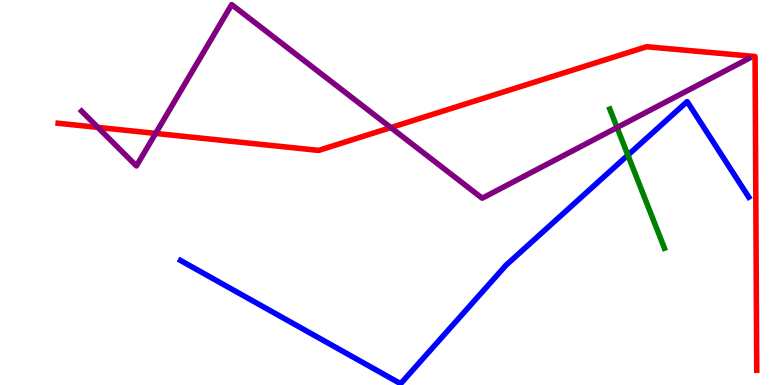[{'lines': ['blue', 'red'], 'intersections': []}, {'lines': ['green', 'red'], 'intersections': []}, {'lines': ['purple', 'red'], 'intersections': [{'x': 1.26, 'y': 6.69}, {'x': 2.01, 'y': 6.53}, {'x': 5.04, 'y': 6.69}]}, {'lines': ['blue', 'green'], 'intersections': [{'x': 8.1, 'y': 5.97}]}, {'lines': ['blue', 'purple'], 'intersections': []}, {'lines': ['green', 'purple'], 'intersections': [{'x': 7.96, 'y': 6.69}]}]